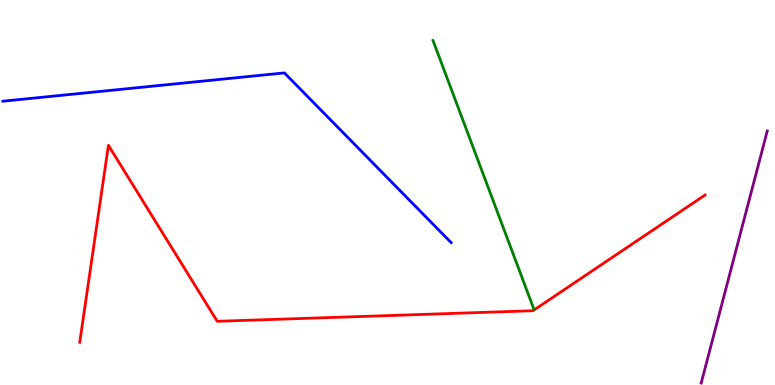[{'lines': ['blue', 'red'], 'intersections': []}, {'lines': ['green', 'red'], 'intersections': []}, {'lines': ['purple', 'red'], 'intersections': []}, {'lines': ['blue', 'green'], 'intersections': []}, {'lines': ['blue', 'purple'], 'intersections': []}, {'lines': ['green', 'purple'], 'intersections': []}]